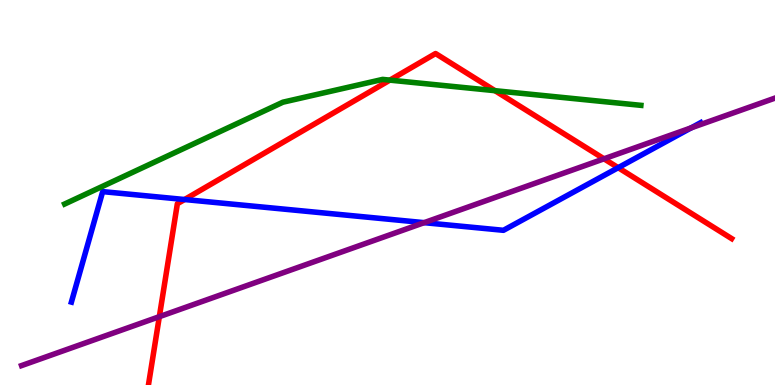[{'lines': ['blue', 'red'], 'intersections': [{'x': 2.38, 'y': 4.82}, {'x': 7.98, 'y': 5.64}]}, {'lines': ['green', 'red'], 'intersections': [{'x': 5.03, 'y': 7.92}, {'x': 6.39, 'y': 7.64}]}, {'lines': ['purple', 'red'], 'intersections': [{'x': 2.06, 'y': 1.77}, {'x': 7.79, 'y': 5.88}]}, {'lines': ['blue', 'green'], 'intersections': []}, {'lines': ['blue', 'purple'], 'intersections': [{'x': 5.47, 'y': 4.22}, {'x': 8.92, 'y': 6.68}]}, {'lines': ['green', 'purple'], 'intersections': []}]